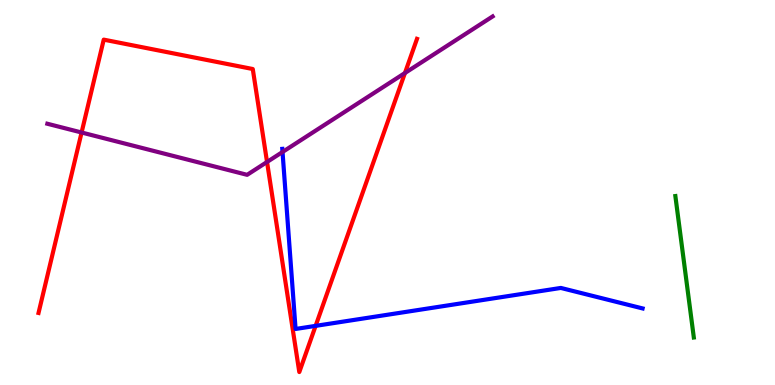[{'lines': ['blue', 'red'], 'intersections': [{'x': 4.07, 'y': 1.54}]}, {'lines': ['green', 'red'], 'intersections': []}, {'lines': ['purple', 'red'], 'intersections': [{'x': 1.05, 'y': 6.56}, {'x': 3.45, 'y': 5.79}, {'x': 5.23, 'y': 8.1}]}, {'lines': ['blue', 'green'], 'intersections': []}, {'lines': ['blue', 'purple'], 'intersections': [{'x': 3.65, 'y': 6.05}]}, {'lines': ['green', 'purple'], 'intersections': []}]